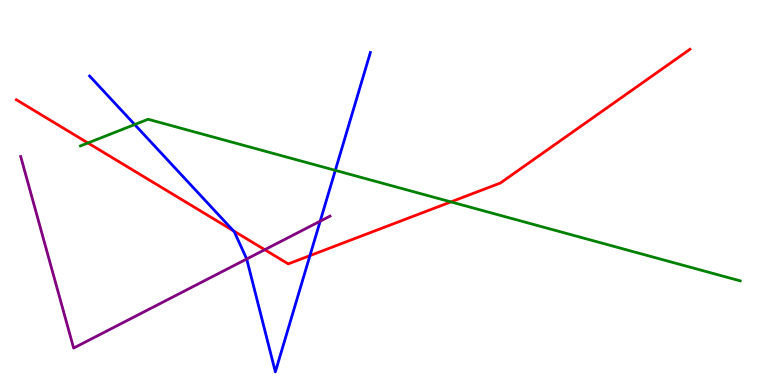[{'lines': ['blue', 'red'], 'intersections': [{'x': 3.01, 'y': 4.01}, {'x': 4.0, 'y': 3.36}]}, {'lines': ['green', 'red'], 'intersections': [{'x': 1.13, 'y': 6.29}, {'x': 5.82, 'y': 4.76}]}, {'lines': ['purple', 'red'], 'intersections': [{'x': 3.42, 'y': 3.51}]}, {'lines': ['blue', 'green'], 'intersections': [{'x': 1.74, 'y': 6.76}, {'x': 4.33, 'y': 5.58}]}, {'lines': ['blue', 'purple'], 'intersections': [{'x': 3.18, 'y': 3.27}, {'x': 4.13, 'y': 4.26}]}, {'lines': ['green', 'purple'], 'intersections': []}]